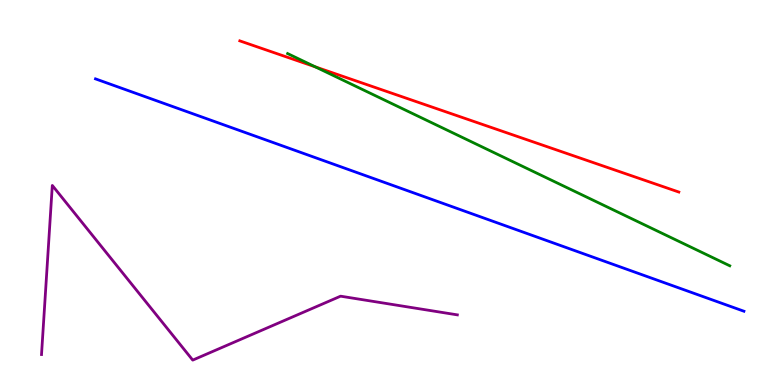[{'lines': ['blue', 'red'], 'intersections': []}, {'lines': ['green', 'red'], 'intersections': [{'x': 4.07, 'y': 8.26}]}, {'lines': ['purple', 'red'], 'intersections': []}, {'lines': ['blue', 'green'], 'intersections': []}, {'lines': ['blue', 'purple'], 'intersections': []}, {'lines': ['green', 'purple'], 'intersections': []}]